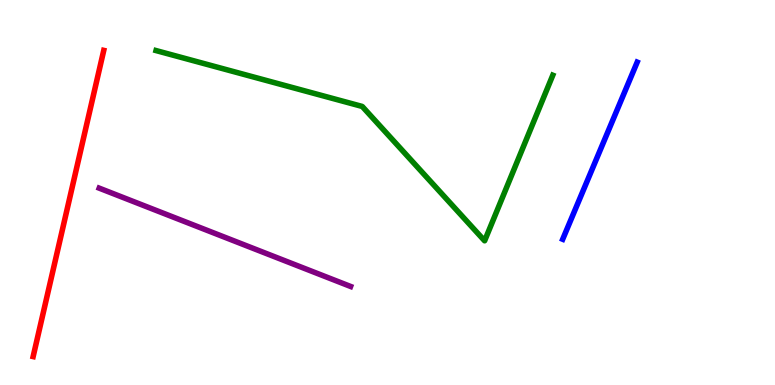[{'lines': ['blue', 'red'], 'intersections': []}, {'lines': ['green', 'red'], 'intersections': []}, {'lines': ['purple', 'red'], 'intersections': []}, {'lines': ['blue', 'green'], 'intersections': []}, {'lines': ['blue', 'purple'], 'intersections': []}, {'lines': ['green', 'purple'], 'intersections': []}]